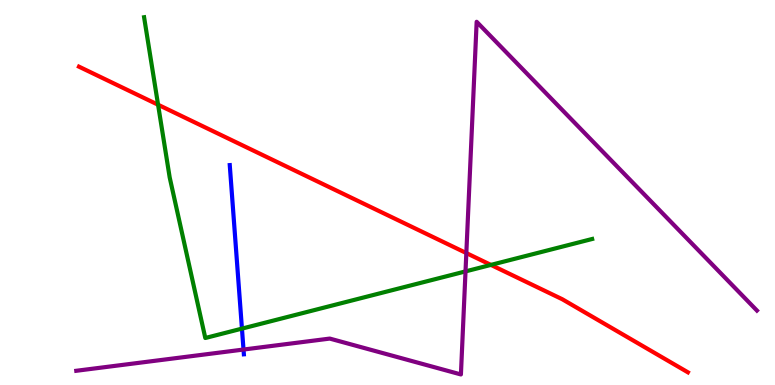[{'lines': ['blue', 'red'], 'intersections': []}, {'lines': ['green', 'red'], 'intersections': [{'x': 2.04, 'y': 7.28}, {'x': 6.33, 'y': 3.12}]}, {'lines': ['purple', 'red'], 'intersections': [{'x': 6.02, 'y': 3.43}]}, {'lines': ['blue', 'green'], 'intersections': [{'x': 3.12, 'y': 1.46}]}, {'lines': ['blue', 'purple'], 'intersections': [{'x': 3.14, 'y': 0.921}]}, {'lines': ['green', 'purple'], 'intersections': [{'x': 6.01, 'y': 2.95}]}]